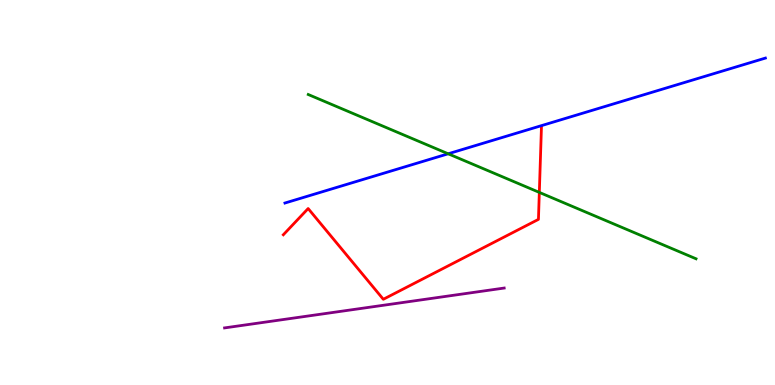[{'lines': ['blue', 'red'], 'intersections': []}, {'lines': ['green', 'red'], 'intersections': [{'x': 6.96, 'y': 5.0}]}, {'lines': ['purple', 'red'], 'intersections': []}, {'lines': ['blue', 'green'], 'intersections': [{'x': 5.78, 'y': 6.01}]}, {'lines': ['blue', 'purple'], 'intersections': []}, {'lines': ['green', 'purple'], 'intersections': []}]